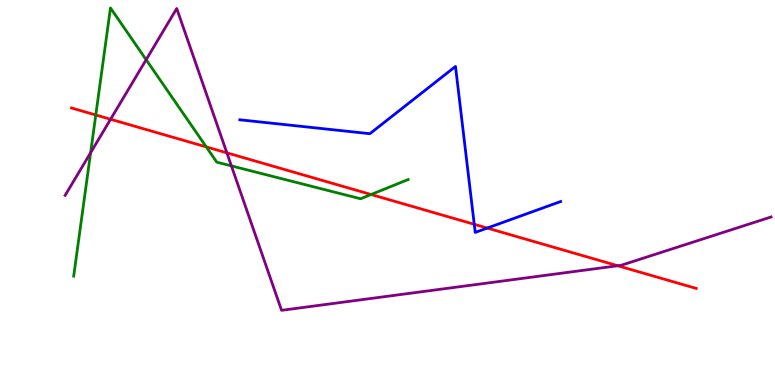[{'lines': ['blue', 'red'], 'intersections': [{'x': 6.12, 'y': 4.17}, {'x': 6.29, 'y': 4.08}]}, {'lines': ['green', 'red'], 'intersections': [{'x': 1.24, 'y': 7.01}, {'x': 2.66, 'y': 6.18}, {'x': 4.79, 'y': 4.95}]}, {'lines': ['purple', 'red'], 'intersections': [{'x': 1.43, 'y': 6.9}, {'x': 2.93, 'y': 6.03}, {'x': 7.97, 'y': 3.1}]}, {'lines': ['blue', 'green'], 'intersections': []}, {'lines': ['blue', 'purple'], 'intersections': []}, {'lines': ['green', 'purple'], 'intersections': [{'x': 1.17, 'y': 6.03}, {'x': 1.89, 'y': 8.45}, {'x': 2.99, 'y': 5.69}]}]